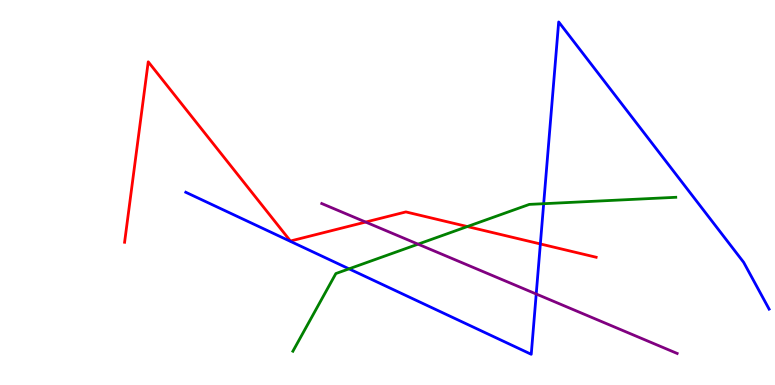[{'lines': ['blue', 'red'], 'intersections': [{'x': 6.97, 'y': 3.66}]}, {'lines': ['green', 'red'], 'intersections': [{'x': 6.03, 'y': 4.12}]}, {'lines': ['purple', 'red'], 'intersections': [{'x': 4.72, 'y': 4.23}]}, {'lines': ['blue', 'green'], 'intersections': [{'x': 4.5, 'y': 3.02}, {'x': 7.02, 'y': 4.71}]}, {'lines': ['blue', 'purple'], 'intersections': [{'x': 6.92, 'y': 2.36}]}, {'lines': ['green', 'purple'], 'intersections': [{'x': 5.39, 'y': 3.66}]}]